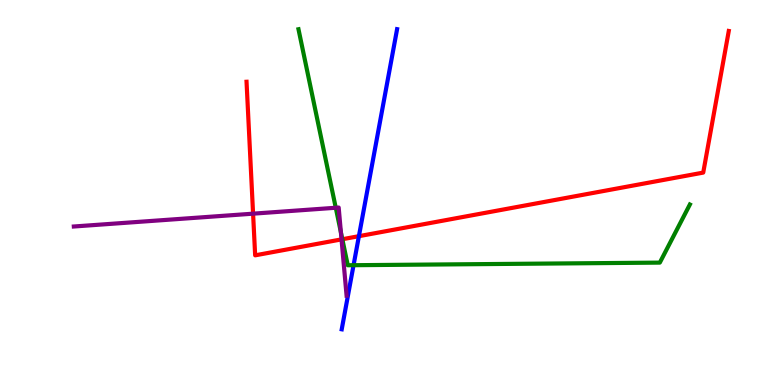[{'lines': ['blue', 'red'], 'intersections': [{'x': 4.63, 'y': 3.87}]}, {'lines': ['green', 'red'], 'intersections': [{'x': 4.42, 'y': 3.79}]}, {'lines': ['purple', 'red'], 'intersections': [{'x': 3.27, 'y': 4.45}, {'x': 4.41, 'y': 3.78}]}, {'lines': ['blue', 'green'], 'intersections': [{'x': 4.56, 'y': 3.11}]}, {'lines': ['blue', 'purple'], 'intersections': []}, {'lines': ['green', 'purple'], 'intersections': [{'x': 4.33, 'y': 4.6}, {'x': 4.4, 'y': 3.96}]}]